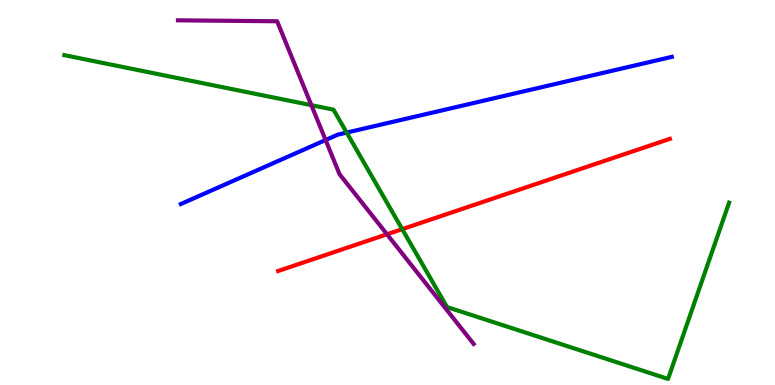[{'lines': ['blue', 'red'], 'intersections': []}, {'lines': ['green', 'red'], 'intersections': [{'x': 5.19, 'y': 4.05}]}, {'lines': ['purple', 'red'], 'intersections': [{'x': 4.99, 'y': 3.91}]}, {'lines': ['blue', 'green'], 'intersections': [{'x': 4.47, 'y': 6.56}]}, {'lines': ['blue', 'purple'], 'intersections': [{'x': 4.2, 'y': 6.36}]}, {'lines': ['green', 'purple'], 'intersections': [{'x': 4.02, 'y': 7.27}]}]